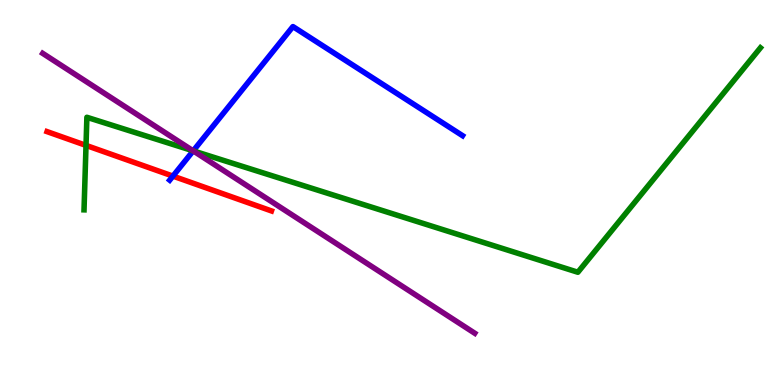[{'lines': ['blue', 'red'], 'intersections': [{'x': 2.23, 'y': 5.43}]}, {'lines': ['green', 'red'], 'intersections': [{'x': 1.11, 'y': 6.22}]}, {'lines': ['purple', 'red'], 'intersections': []}, {'lines': ['blue', 'green'], 'intersections': [{'x': 2.49, 'y': 6.08}]}, {'lines': ['blue', 'purple'], 'intersections': [{'x': 2.49, 'y': 6.08}]}, {'lines': ['green', 'purple'], 'intersections': [{'x': 2.49, 'y': 6.08}]}]